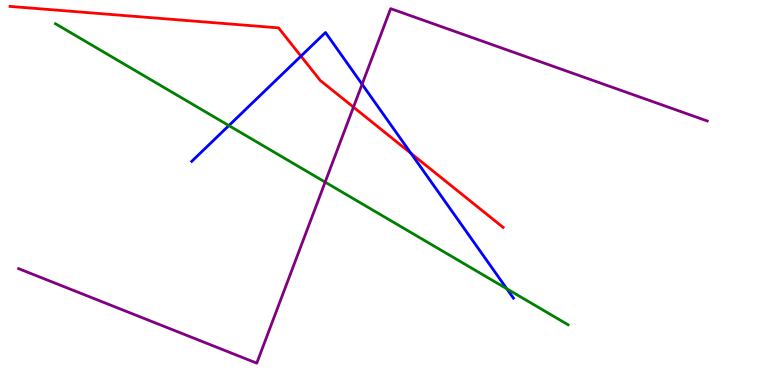[{'lines': ['blue', 'red'], 'intersections': [{'x': 3.88, 'y': 8.54}, {'x': 5.3, 'y': 6.02}]}, {'lines': ['green', 'red'], 'intersections': []}, {'lines': ['purple', 'red'], 'intersections': [{'x': 4.56, 'y': 7.22}]}, {'lines': ['blue', 'green'], 'intersections': [{'x': 2.95, 'y': 6.74}, {'x': 6.54, 'y': 2.5}]}, {'lines': ['blue', 'purple'], 'intersections': [{'x': 4.67, 'y': 7.81}]}, {'lines': ['green', 'purple'], 'intersections': [{'x': 4.2, 'y': 5.27}]}]